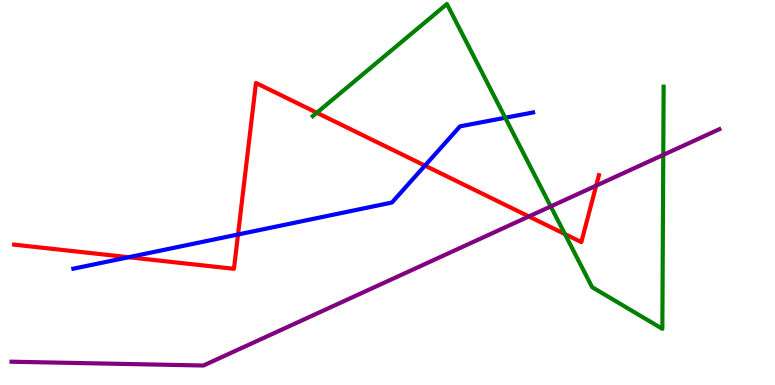[{'lines': ['blue', 'red'], 'intersections': [{'x': 1.66, 'y': 3.32}, {'x': 3.07, 'y': 3.91}, {'x': 5.48, 'y': 5.7}]}, {'lines': ['green', 'red'], 'intersections': [{'x': 4.09, 'y': 7.07}, {'x': 7.29, 'y': 3.92}]}, {'lines': ['purple', 'red'], 'intersections': [{'x': 6.82, 'y': 4.38}, {'x': 7.69, 'y': 5.18}]}, {'lines': ['blue', 'green'], 'intersections': [{'x': 6.52, 'y': 6.94}]}, {'lines': ['blue', 'purple'], 'intersections': []}, {'lines': ['green', 'purple'], 'intersections': [{'x': 7.11, 'y': 4.64}, {'x': 8.56, 'y': 5.98}]}]